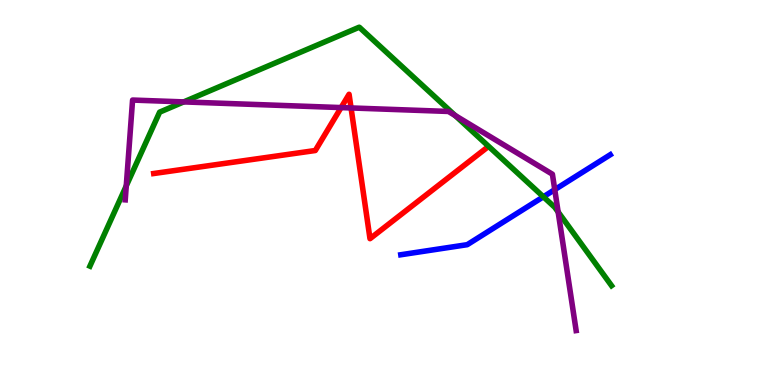[{'lines': ['blue', 'red'], 'intersections': []}, {'lines': ['green', 'red'], 'intersections': []}, {'lines': ['purple', 'red'], 'intersections': [{'x': 4.4, 'y': 7.21}, {'x': 4.53, 'y': 7.2}]}, {'lines': ['blue', 'green'], 'intersections': [{'x': 7.01, 'y': 4.89}]}, {'lines': ['blue', 'purple'], 'intersections': [{'x': 7.16, 'y': 5.07}]}, {'lines': ['green', 'purple'], 'intersections': [{'x': 1.63, 'y': 5.17}, {'x': 2.37, 'y': 7.35}, {'x': 5.87, 'y': 7.0}, {'x': 7.2, 'y': 4.49}]}]